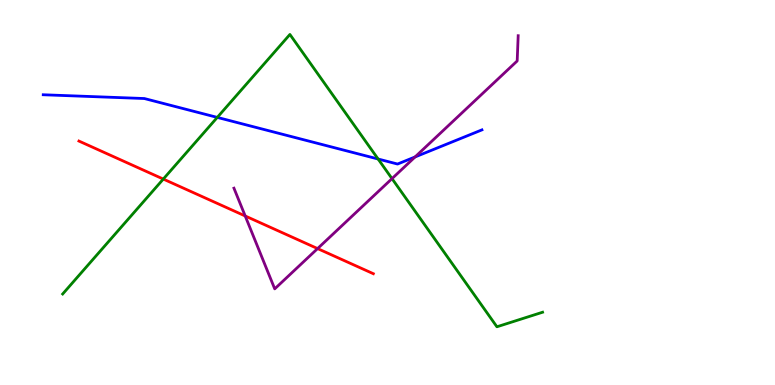[{'lines': ['blue', 'red'], 'intersections': []}, {'lines': ['green', 'red'], 'intersections': [{'x': 2.11, 'y': 5.35}]}, {'lines': ['purple', 'red'], 'intersections': [{'x': 3.16, 'y': 4.39}, {'x': 4.1, 'y': 3.54}]}, {'lines': ['blue', 'green'], 'intersections': [{'x': 2.8, 'y': 6.95}, {'x': 4.88, 'y': 5.87}]}, {'lines': ['blue', 'purple'], 'intersections': [{'x': 5.36, 'y': 5.92}]}, {'lines': ['green', 'purple'], 'intersections': [{'x': 5.06, 'y': 5.36}]}]